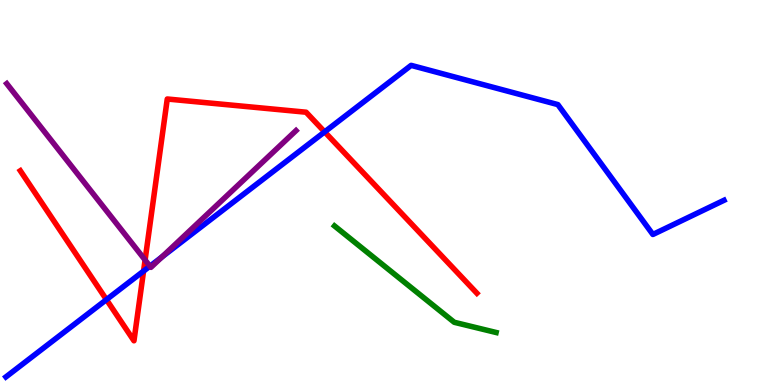[{'lines': ['blue', 'red'], 'intersections': [{'x': 1.37, 'y': 2.22}, {'x': 1.85, 'y': 2.96}, {'x': 4.19, 'y': 6.57}]}, {'lines': ['green', 'red'], 'intersections': []}, {'lines': ['purple', 'red'], 'intersections': [{'x': 1.87, 'y': 3.25}]}, {'lines': ['blue', 'green'], 'intersections': []}, {'lines': ['blue', 'purple'], 'intersections': [{'x': 1.93, 'y': 3.09}, {'x': 2.09, 'y': 3.33}]}, {'lines': ['green', 'purple'], 'intersections': []}]